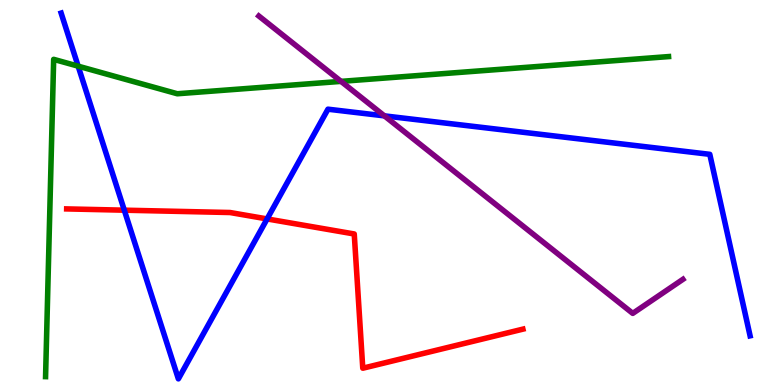[{'lines': ['blue', 'red'], 'intersections': [{'x': 1.6, 'y': 4.54}, {'x': 3.45, 'y': 4.31}]}, {'lines': ['green', 'red'], 'intersections': []}, {'lines': ['purple', 'red'], 'intersections': []}, {'lines': ['blue', 'green'], 'intersections': [{'x': 1.01, 'y': 8.28}]}, {'lines': ['blue', 'purple'], 'intersections': [{'x': 4.96, 'y': 6.99}]}, {'lines': ['green', 'purple'], 'intersections': [{'x': 4.4, 'y': 7.89}]}]